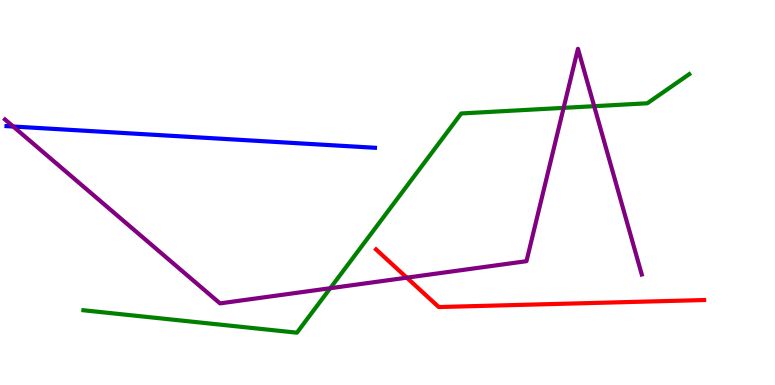[{'lines': ['blue', 'red'], 'intersections': []}, {'lines': ['green', 'red'], 'intersections': []}, {'lines': ['purple', 'red'], 'intersections': [{'x': 5.25, 'y': 2.79}]}, {'lines': ['blue', 'green'], 'intersections': []}, {'lines': ['blue', 'purple'], 'intersections': [{'x': 0.17, 'y': 6.71}]}, {'lines': ['green', 'purple'], 'intersections': [{'x': 4.26, 'y': 2.51}, {'x': 7.27, 'y': 7.2}, {'x': 7.67, 'y': 7.24}]}]